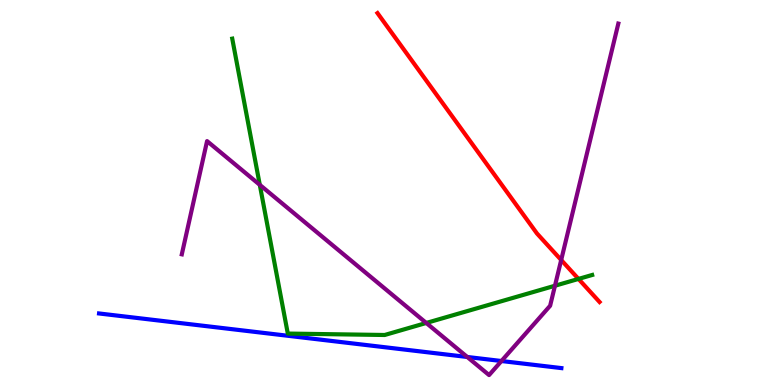[{'lines': ['blue', 'red'], 'intersections': []}, {'lines': ['green', 'red'], 'intersections': [{'x': 7.46, 'y': 2.76}]}, {'lines': ['purple', 'red'], 'intersections': [{'x': 7.24, 'y': 3.25}]}, {'lines': ['blue', 'green'], 'intersections': []}, {'lines': ['blue', 'purple'], 'intersections': [{'x': 6.03, 'y': 0.728}, {'x': 6.47, 'y': 0.623}]}, {'lines': ['green', 'purple'], 'intersections': [{'x': 3.35, 'y': 5.2}, {'x': 5.5, 'y': 1.61}, {'x': 7.16, 'y': 2.58}]}]